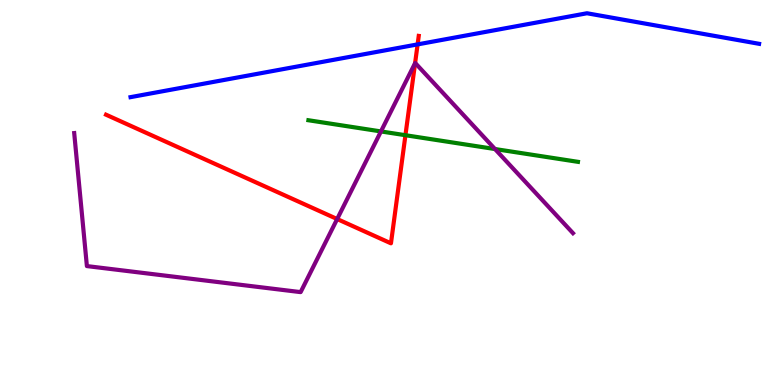[{'lines': ['blue', 'red'], 'intersections': [{'x': 5.39, 'y': 8.85}]}, {'lines': ['green', 'red'], 'intersections': [{'x': 5.23, 'y': 6.49}]}, {'lines': ['purple', 'red'], 'intersections': [{'x': 4.35, 'y': 4.31}, {'x': 5.36, 'y': 8.36}]}, {'lines': ['blue', 'green'], 'intersections': []}, {'lines': ['blue', 'purple'], 'intersections': []}, {'lines': ['green', 'purple'], 'intersections': [{'x': 4.92, 'y': 6.59}, {'x': 6.39, 'y': 6.13}]}]